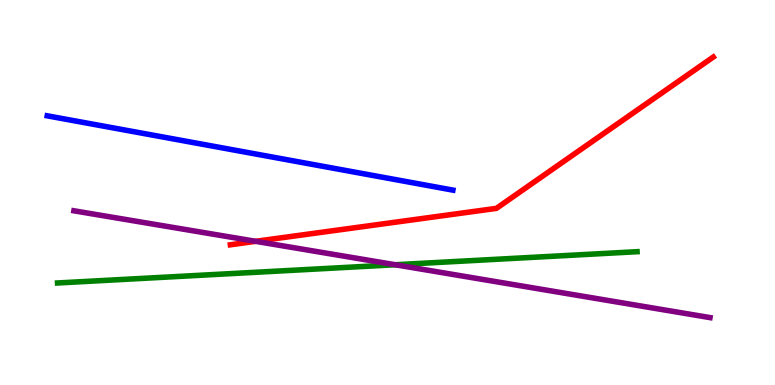[{'lines': ['blue', 'red'], 'intersections': []}, {'lines': ['green', 'red'], 'intersections': []}, {'lines': ['purple', 'red'], 'intersections': [{'x': 3.3, 'y': 3.73}]}, {'lines': ['blue', 'green'], 'intersections': []}, {'lines': ['blue', 'purple'], 'intersections': []}, {'lines': ['green', 'purple'], 'intersections': [{'x': 5.1, 'y': 3.12}]}]